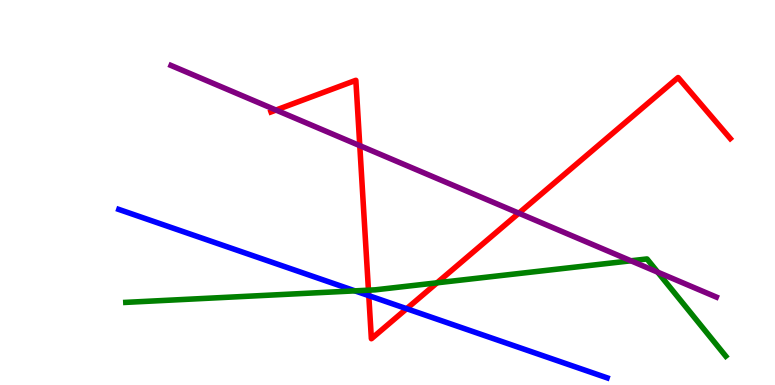[{'lines': ['blue', 'red'], 'intersections': [{'x': 4.76, 'y': 2.32}, {'x': 5.25, 'y': 1.98}]}, {'lines': ['green', 'red'], 'intersections': [{'x': 4.75, 'y': 2.46}, {'x': 5.64, 'y': 2.65}]}, {'lines': ['purple', 'red'], 'intersections': [{'x': 3.56, 'y': 7.14}, {'x': 4.64, 'y': 6.22}, {'x': 6.69, 'y': 4.46}]}, {'lines': ['blue', 'green'], 'intersections': [{'x': 4.58, 'y': 2.45}]}, {'lines': ['blue', 'purple'], 'intersections': []}, {'lines': ['green', 'purple'], 'intersections': [{'x': 8.14, 'y': 3.23}, {'x': 8.49, 'y': 2.93}]}]